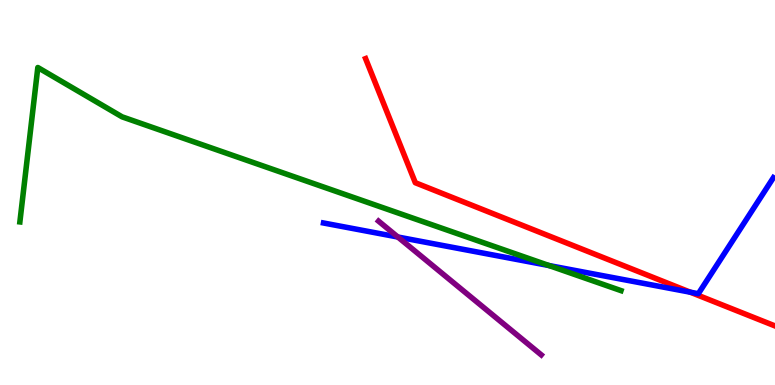[{'lines': ['blue', 'red'], 'intersections': [{'x': 8.91, 'y': 2.41}]}, {'lines': ['green', 'red'], 'intersections': []}, {'lines': ['purple', 'red'], 'intersections': []}, {'lines': ['blue', 'green'], 'intersections': [{'x': 7.08, 'y': 3.1}]}, {'lines': ['blue', 'purple'], 'intersections': [{'x': 5.13, 'y': 3.84}]}, {'lines': ['green', 'purple'], 'intersections': []}]